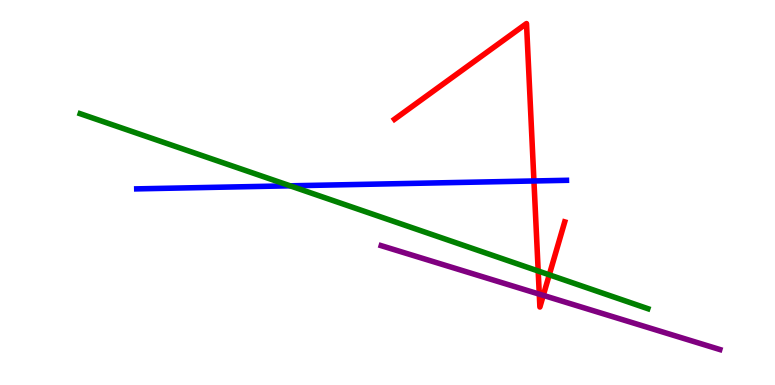[{'lines': ['blue', 'red'], 'intersections': [{'x': 6.89, 'y': 5.3}]}, {'lines': ['green', 'red'], 'intersections': [{'x': 6.94, 'y': 2.96}, {'x': 7.09, 'y': 2.86}]}, {'lines': ['purple', 'red'], 'intersections': [{'x': 6.96, 'y': 2.36}, {'x': 7.01, 'y': 2.33}]}, {'lines': ['blue', 'green'], 'intersections': [{'x': 3.74, 'y': 5.17}]}, {'lines': ['blue', 'purple'], 'intersections': []}, {'lines': ['green', 'purple'], 'intersections': []}]